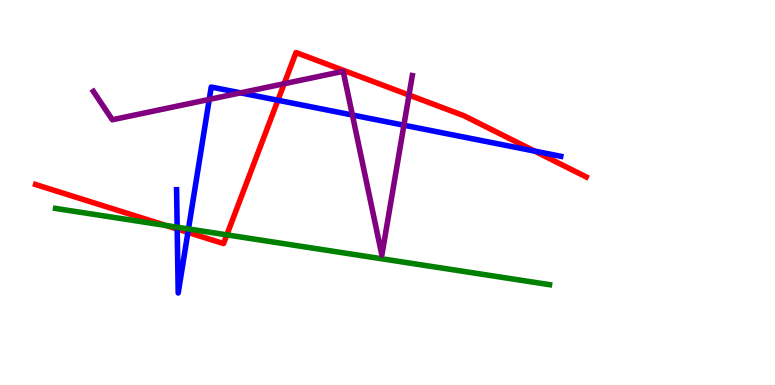[{'lines': ['blue', 'red'], 'intersections': [{'x': 2.29, 'y': 4.05}, {'x': 2.42, 'y': 3.96}, {'x': 3.59, 'y': 7.4}, {'x': 6.9, 'y': 6.08}]}, {'lines': ['green', 'red'], 'intersections': [{'x': 2.14, 'y': 4.14}, {'x': 2.93, 'y': 3.9}]}, {'lines': ['purple', 'red'], 'intersections': [{'x': 3.67, 'y': 7.83}, {'x': 5.28, 'y': 7.53}]}, {'lines': ['blue', 'green'], 'intersections': [{'x': 2.29, 'y': 4.1}, {'x': 2.43, 'y': 4.05}]}, {'lines': ['blue', 'purple'], 'intersections': [{'x': 2.7, 'y': 7.42}, {'x': 3.1, 'y': 7.59}, {'x': 4.55, 'y': 7.01}, {'x': 5.21, 'y': 6.75}]}, {'lines': ['green', 'purple'], 'intersections': []}]